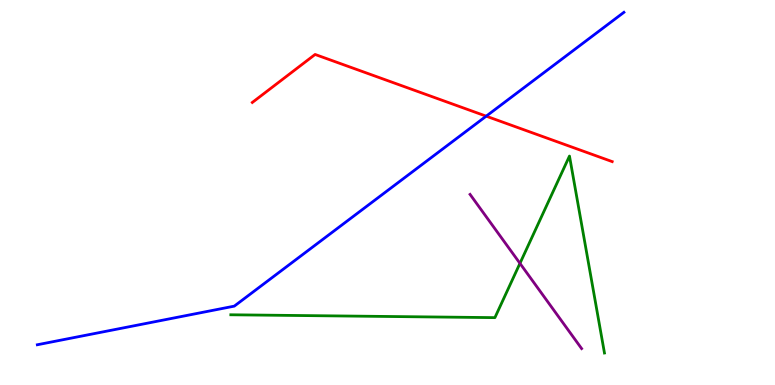[{'lines': ['blue', 'red'], 'intersections': [{'x': 6.27, 'y': 6.98}]}, {'lines': ['green', 'red'], 'intersections': []}, {'lines': ['purple', 'red'], 'intersections': []}, {'lines': ['blue', 'green'], 'intersections': []}, {'lines': ['blue', 'purple'], 'intersections': []}, {'lines': ['green', 'purple'], 'intersections': [{'x': 6.71, 'y': 3.16}]}]